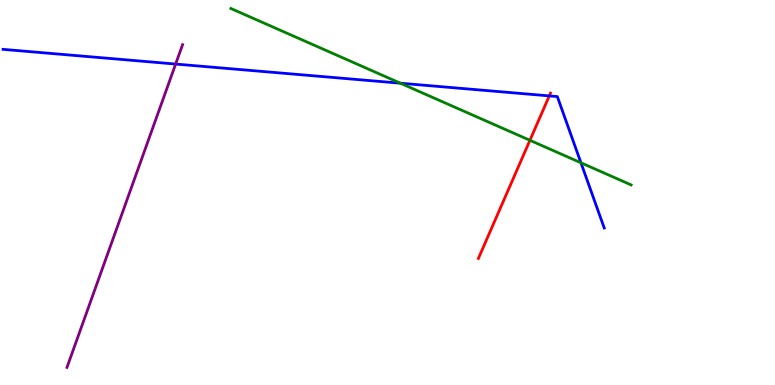[{'lines': ['blue', 'red'], 'intersections': [{'x': 7.09, 'y': 7.51}]}, {'lines': ['green', 'red'], 'intersections': [{'x': 6.84, 'y': 6.36}]}, {'lines': ['purple', 'red'], 'intersections': []}, {'lines': ['blue', 'green'], 'intersections': [{'x': 5.17, 'y': 7.84}, {'x': 7.5, 'y': 5.77}]}, {'lines': ['blue', 'purple'], 'intersections': [{'x': 2.27, 'y': 8.34}]}, {'lines': ['green', 'purple'], 'intersections': []}]